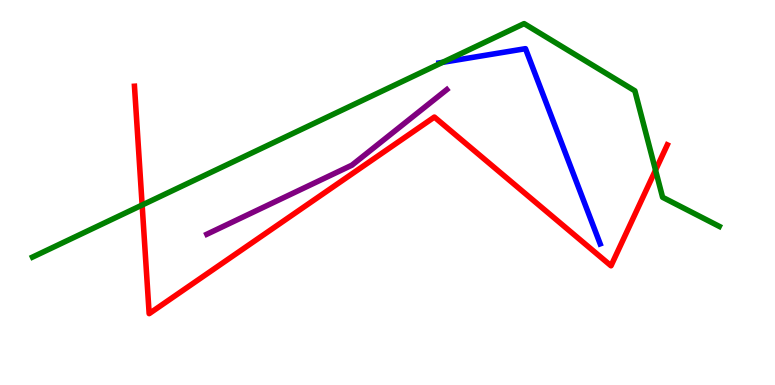[{'lines': ['blue', 'red'], 'intersections': []}, {'lines': ['green', 'red'], 'intersections': [{'x': 1.83, 'y': 4.67}, {'x': 8.46, 'y': 5.58}]}, {'lines': ['purple', 'red'], 'intersections': []}, {'lines': ['blue', 'green'], 'intersections': [{'x': 5.71, 'y': 8.38}]}, {'lines': ['blue', 'purple'], 'intersections': []}, {'lines': ['green', 'purple'], 'intersections': []}]